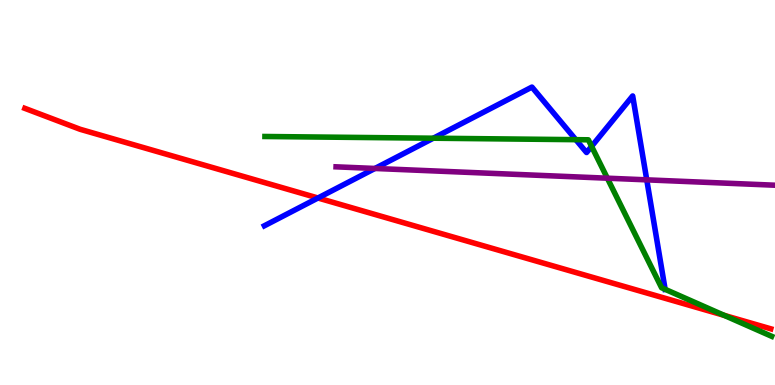[{'lines': ['blue', 'red'], 'intersections': [{'x': 4.1, 'y': 4.86}]}, {'lines': ['green', 'red'], 'intersections': [{'x': 9.34, 'y': 1.81}]}, {'lines': ['purple', 'red'], 'intersections': []}, {'lines': ['blue', 'green'], 'intersections': [{'x': 5.59, 'y': 6.41}, {'x': 7.43, 'y': 6.37}, {'x': 7.63, 'y': 6.2}, {'x': 8.58, 'y': 2.49}]}, {'lines': ['blue', 'purple'], 'intersections': [{'x': 4.84, 'y': 5.62}, {'x': 8.35, 'y': 5.33}]}, {'lines': ['green', 'purple'], 'intersections': [{'x': 7.84, 'y': 5.37}]}]